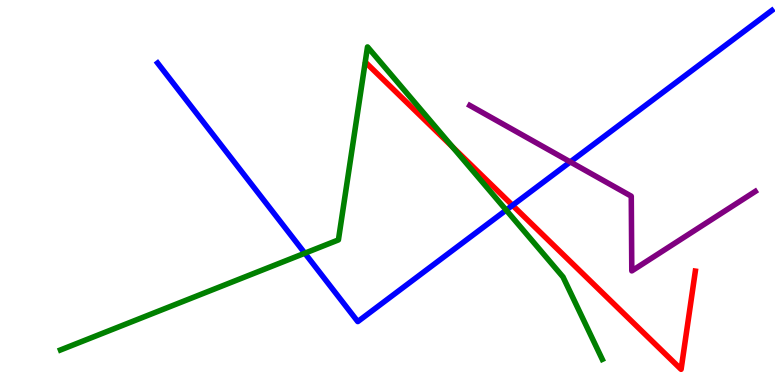[{'lines': ['blue', 'red'], 'intersections': [{'x': 6.61, 'y': 4.67}]}, {'lines': ['green', 'red'], 'intersections': [{'x': 5.84, 'y': 6.18}]}, {'lines': ['purple', 'red'], 'intersections': []}, {'lines': ['blue', 'green'], 'intersections': [{'x': 3.93, 'y': 3.42}, {'x': 6.53, 'y': 4.54}]}, {'lines': ['blue', 'purple'], 'intersections': [{'x': 7.36, 'y': 5.79}]}, {'lines': ['green', 'purple'], 'intersections': []}]